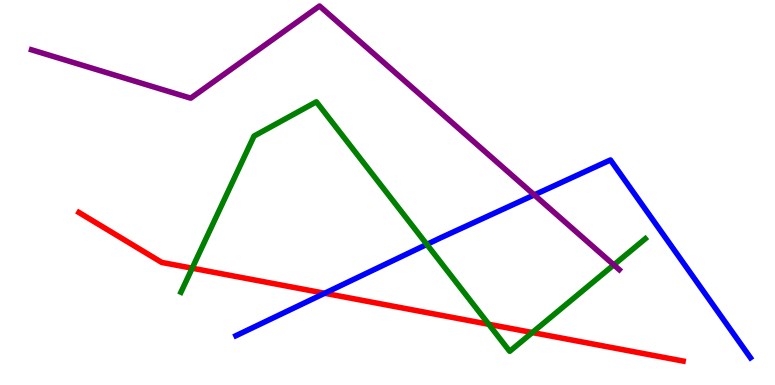[{'lines': ['blue', 'red'], 'intersections': [{'x': 4.19, 'y': 2.38}]}, {'lines': ['green', 'red'], 'intersections': [{'x': 2.48, 'y': 3.03}, {'x': 6.31, 'y': 1.58}, {'x': 6.87, 'y': 1.36}]}, {'lines': ['purple', 'red'], 'intersections': []}, {'lines': ['blue', 'green'], 'intersections': [{'x': 5.51, 'y': 3.65}]}, {'lines': ['blue', 'purple'], 'intersections': [{'x': 6.89, 'y': 4.94}]}, {'lines': ['green', 'purple'], 'intersections': [{'x': 7.92, 'y': 3.12}]}]